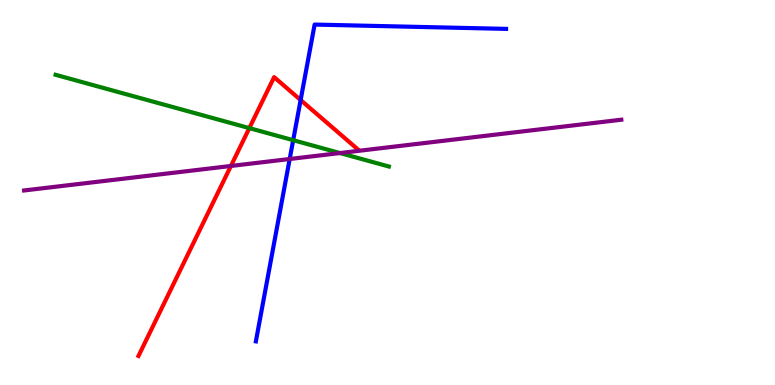[{'lines': ['blue', 'red'], 'intersections': [{'x': 3.88, 'y': 7.4}]}, {'lines': ['green', 'red'], 'intersections': [{'x': 3.22, 'y': 6.67}]}, {'lines': ['purple', 'red'], 'intersections': [{'x': 2.98, 'y': 5.69}]}, {'lines': ['blue', 'green'], 'intersections': [{'x': 3.78, 'y': 6.36}]}, {'lines': ['blue', 'purple'], 'intersections': [{'x': 3.74, 'y': 5.87}]}, {'lines': ['green', 'purple'], 'intersections': [{'x': 4.39, 'y': 6.02}]}]